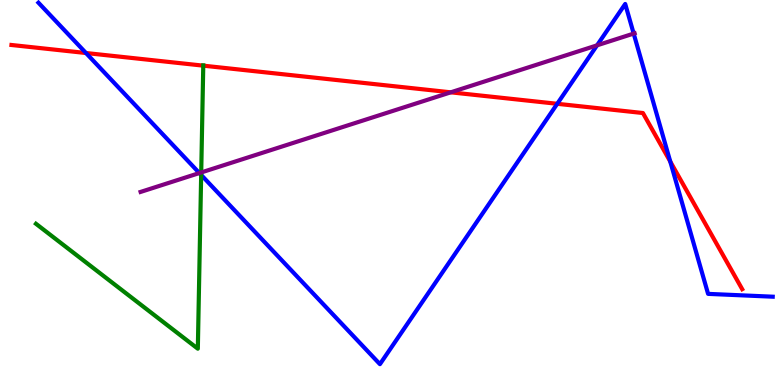[{'lines': ['blue', 'red'], 'intersections': [{'x': 1.11, 'y': 8.62}, {'x': 7.19, 'y': 7.3}, {'x': 8.65, 'y': 5.8}]}, {'lines': ['green', 'red'], 'intersections': [{'x': 2.62, 'y': 8.29}]}, {'lines': ['purple', 'red'], 'intersections': [{'x': 5.82, 'y': 7.6}]}, {'lines': ['blue', 'green'], 'intersections': [{'x': 2.6, 'y': 5.46}]}, {'lines': ['blue', 'purple'], 'intersections': [{'x': 2.57, 'y': 5.51}, {'x': 7.7, 'y': 8.82}, {'x': 8.18, 'y': 9.13}]}, {'lines': ['green', 'purple'], 'intersections': [{'x': 2.6, 'y': 5.52}]}]